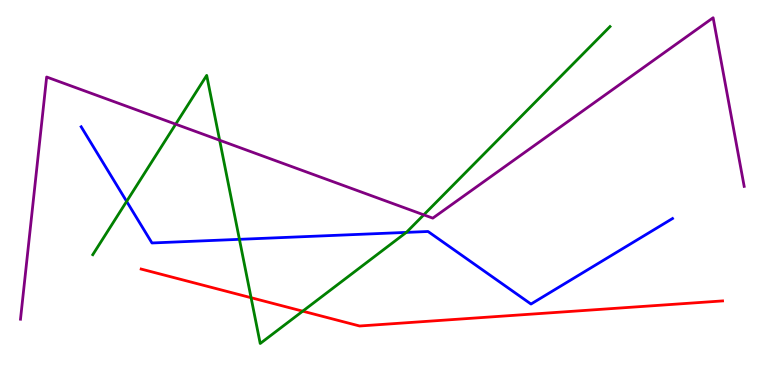[{'lines': ['blue', 'red'], 'intersections': []}, {'lines': ['green', 'red'], 'intersections': [{'x': 3.24, 'y': 2.27}, {'x': 3.91, 'y': 1.92}]}, {'lines': ['purple', 'red'], 'intersections': []}, {'lines': ['blue', 'green'], 'intersections': [{'x': 1.63, 'y': 4.77}, {'x': 3.09, 'y': 3.78}, {'x': 5.24, 'y': 3.96}]}, {'lines': ['blue', 'purple'], 'intersections': []}, {'lines': ['green', 'purple'], 'intersections': [{'x': 2.27, 'y': 6.77}, {'x': 2.83, 'y': 6.36}, {'x': 5.47, 'y': 4.42}]}]